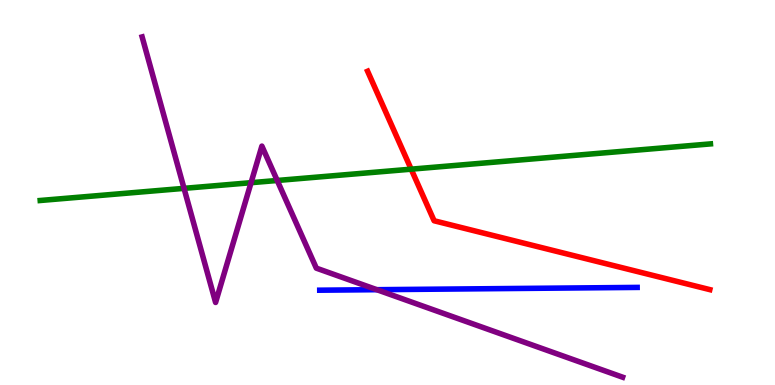[{'lines': ['blue', 'red'], 'intersections': []}, {'lines': ['green', 'red'], 'intersections': [{'x': 5.31, 'y': 5.61}]}, {'lines': ['purple', 'red'], 'intersections': []}, {'lines': ['blue', 'green'], 'intersections': []}, {'lines': ['blue', 'purple'], 'intersections': [{'x': 4.86, 'y': 2.48}]}, {'lines': ['green', 'purple'], 'intersections': [{'x': 2.37, 'y': 5.11}, {'x': 3.24, 'y': 5.25}, {'x': 3.58, 'y': 5.31}]}]